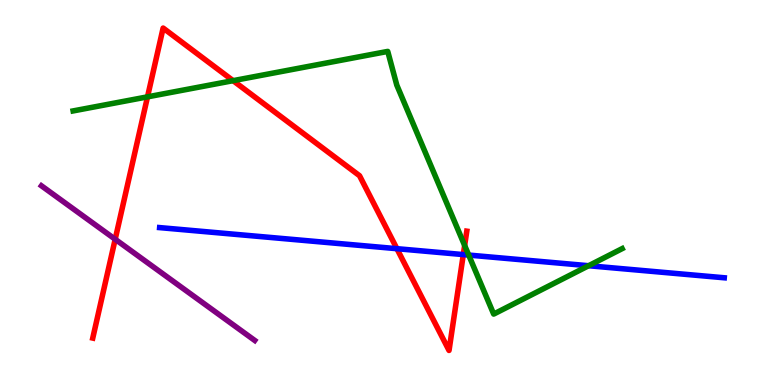[{'lines': ['blue', 'red'], 'intersections': [{'x': 5.12, 'y': 3.54}, {'x': 5.98, 'y': 3.39}]}, {'lines': ['green', 'red'], 'intersections': [{'x': 1.9, 'y': 7.48}, {'x': 3.01, 'y': 7.9}, {'x': 6.0, 'y': 3.62}]}, {'lines': ['purple', 'red'], 'intersections': [{'x': 1.49, 'y': 3.79}]}, {'lines': ['blue', 'green'], 'intersections': [{'x': 6.05, 'y': 3.37}, {'x': 7.6, 'y': 3.1}]}, {'lines': ['blue', 'purple'], 'intersections': []}, {'lines': ['green', 'purple'], 'intersections': []}]